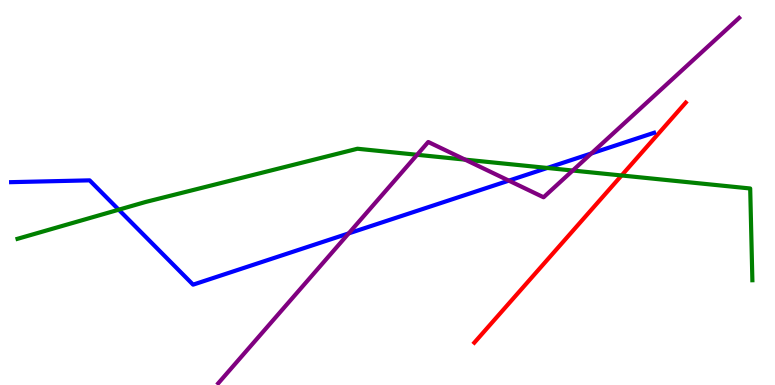[{'lines': ['blue', 'red'], 'intersections': []}, {'lines': ['green', 'red'], 'intersections': [{'x': 8.02, 'y': 5.44}]}, {'lines': ['purple', 'red'], 'intersections': []}, {'lines': ['blue', 'green'], 'intersections': [{'x': 1.53, 'y': 4.55}, {'x': 7.06, 'y': 5.64}]}, {'lines': ['blue', 'purple'], 'intersections': [{'x': 4.5, 'y': 3.94}, {'x': 6.57, 'y': 5.31}, {'x': 7.63, 'y': 6.01}]}, {'lines': ['green', 'purple'], 'intersections': [{'x': 5.38, 'y': 5.98}, {'x': 6.0, 'y': 5.85}, {'x': 7.39, 'y': 5.57}]}]